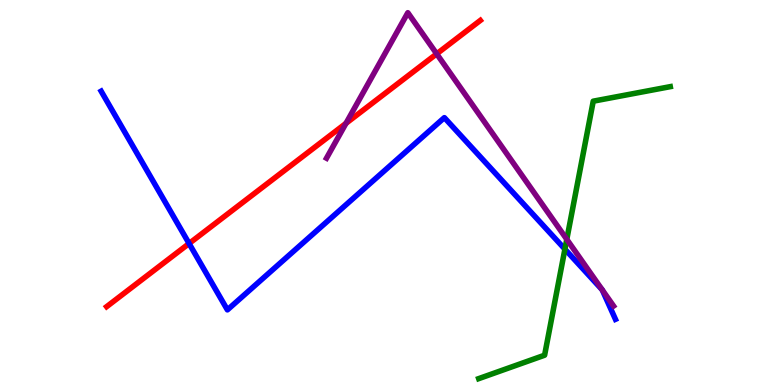[{'lines': ['blue', 'red'], 'intersections': [{'x': 2.44, 'y': 3.68}]}, {'lines': ['green', 'red'], 'intersections': []}, {'lines': ['purple', 'red'], 'intersections': [{'x': 4.46, 'y': 6.8}, {'x': 5.63, 'y': 8.6}]}, {'lines': ['blue', 'green'], 'intersections': [{'x': 7.29, 'y': 3.53}]}, {'lines': ['blue', 'purple'], 'intersections': []}, {'lines': ['green', 'purple'], 'intersections': [{'x': 7.31, 'y': 3.78}]}]